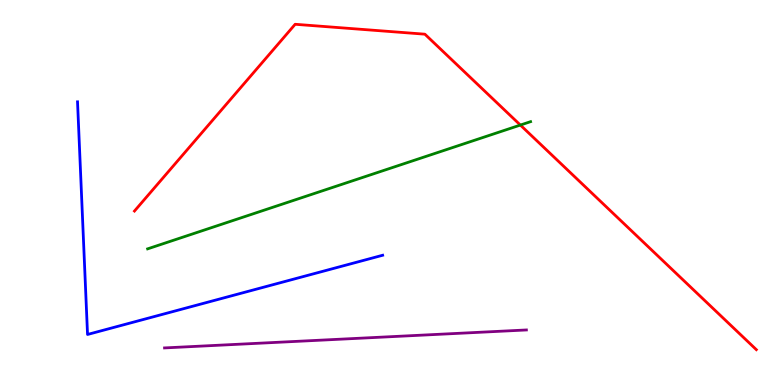[{'lines': ['blue', 'red'], 'intersections': []}, {'lines': ['green', 'red'], 'intersections': [{'x': 6.71, 'y': 6.75}]}, {'lines': ['purple', 'red'], 'intersections': []}, {'lines': ['blue', 'green'], 'intersections': []}, {'lines': ['blue', 'purple'], 'intersections': []}, {'lines': ['green', 'purple'], 'intersections': []}]